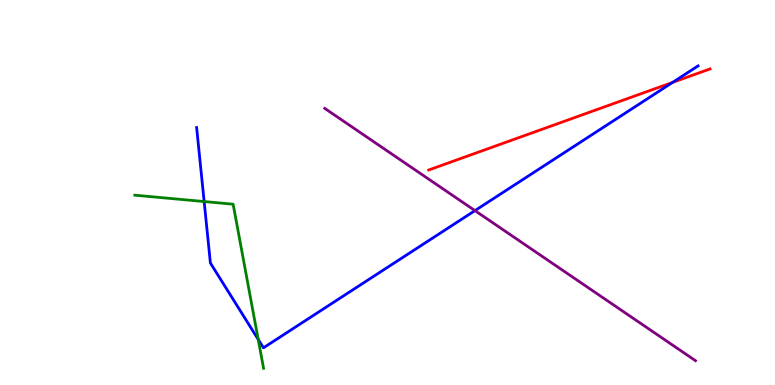[{'lines': ['blue', 'red'], 'intersections': [{'x': 8.68, 'y': 7.86}]}, {'lines': ['green', 'red'], 'intersections': []}, {'lines': ['purple', 'red'], 'intersections': []}, {'lines': ['blue', 'green'], 'intersections': [{'x': 2.63, 'y': 4.76}, {'x': 3.33, 'y': 1.18}]}, {'lines': ['blue', 'purple'], 'intersections': [{'x': 6.13, 'y': 4.53}]}, {'lines': ['green', 'purple'], 'intersections': []}]